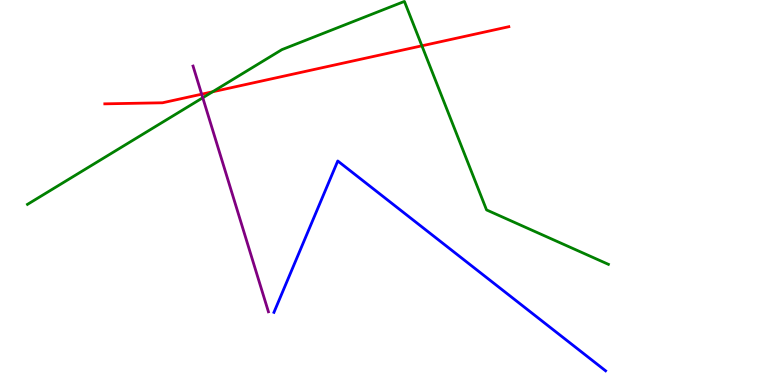[{'lines': ['blue', 'red'], 'intersections': []}, {'lines': ['green', 'red'], 'intersections': [{'x': 2.74, 'y': 7.62}, {'x': 5.44, 'y': 8.81}]}, {'lines': ['purple', 'red'], 'intersections': [{'x': 2.6, 'y': 7.55}]}, {'lines': ['blue', 'green'], 'intersections': []}, {'lines': ['blue', 'purple'], 'intersections': []}, {'lines': ['green', 'purple'], 'intersections': [{'x': 2.62, 'y': 7.46}]}]